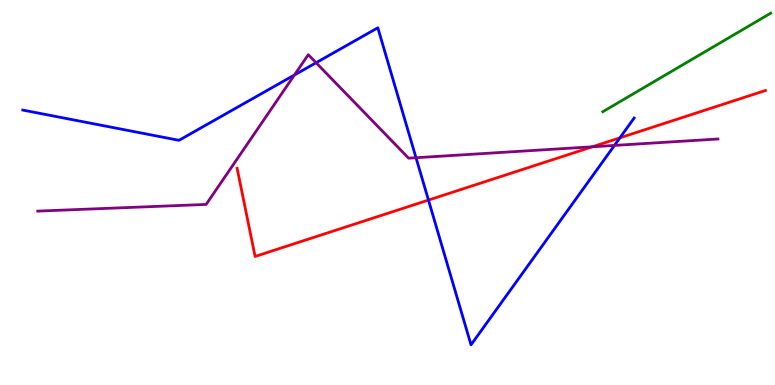[{'lines': ['blue', 'red'], 'intersections': [{'x': 5.53, 'y': 4.8}, {'x': 8.0, 'y': 6.42}]}, {'lines': ['green', 'red'], 'intersections': []}, {'lines': ['purple', 'red'], 'intersections': [{'x': 7.64, 'y': 6.19}]}, {'lines': ['blue', 'green'], 'intersections': []}, {'lines': ['blue', 'purple'], 'intersections': [{'x': 3.8, 'y': 8.05}, {'x': 4.08, 'y': 8.37}, {'x': 5.37, 'y': 5.9}, {'x': 7.93, 'y': 6.22}]}, {'lines': ['green', 'purple'], 'intersections': []}]